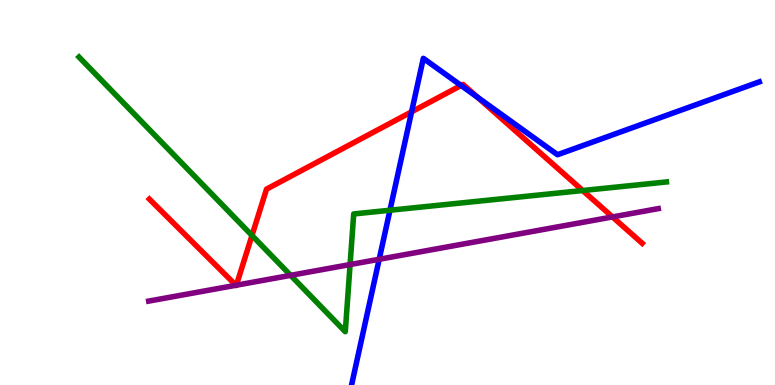[{'lines': ['blue', 'red'], 'intersections': [{'x': 5.31, 'y': 7.09}, {'x': 5.95, 'y': 7.78}, {'x': 6.16, 'y': 7.47}]}, {'lines': ['green', 'red'], 'intersections': [{'x': 3.25, 'y': 3.88}, {'x': 7.52, 'y': 5.05}]}, {'lines': ['purple', 'red'], 'intersections': [{'x': 3.04, 'y': 2.59}, {'x': 3.05, 'y': 2.59}, {'x': 7.9, 'y': 4.37}]}, {'lines': ['blue', 'green'], 'intersections': [{'x': 5.03, 'y': 4.54}]}, {'lines': ['blue', 'purple'], 'intersections': [{'x': 4.89, 'y': 3.27}]}, {'lines': ['green', 'purple'], 'intersections': [{'x': 3.75, 'y': 2.85}, {'x': 4.52, 'y': 3.13}]}]